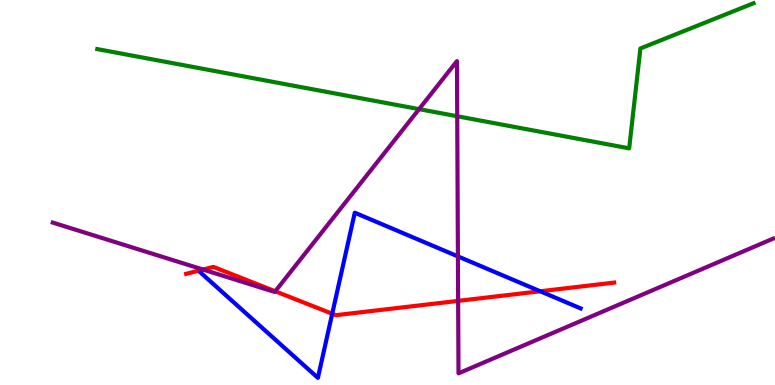[{'lines': ['blue', 'red'], 'intersections': [{'x': 4.29, 'y': 1.85}, {'x': 6.97, 'y': 2.43}]}, {'lines': ['green', 'red'], 'intersections': []}, {'lines': ['purple', 'red'], 'intersections': [{'x': 2.62, 'y': 3.0}, {'x': 3.55, 'y': 2.43}, {'x': 5.91, 'y': 2.18}]}, {'lines': ['blue', 'green'], 'intersections': []}, {'lines': ['blue', 'purple'], 'intersections': [{'x': 5.91, 'y': 3.34}]}, {'lines': ['green', 'purple'], 'intersections': [{'x': 5.41, 'y': 7.17}, {'x': 5.9, 'y': 6.98}]}]